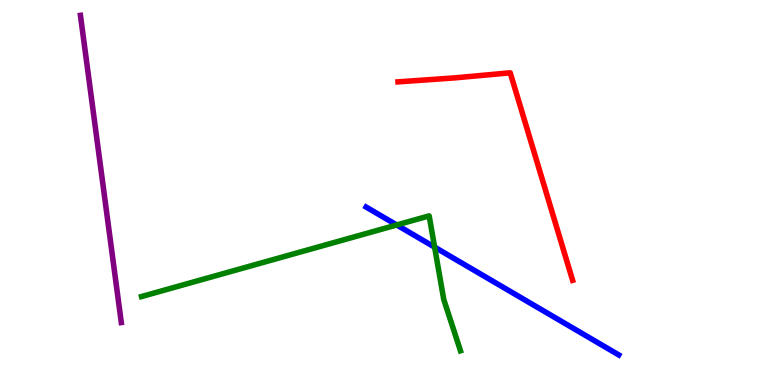[{'lines': ['blue', 'red'], 'intersections': []}, {'lines': ['green', 'red'], 'intersections': []}, {'lines': ['purple', 'red'], 'intersections': []}, {'lines': ['blue', 'green'], 'intersections': [{'x': 5.12, 'y': 4.16}, {'x': 5.61, 'y': 3.58}]}, {'lines': ['blue', 'purple'], 'intersections': []}, {'lines': ['green', 'purple'], 'intersections': []}]